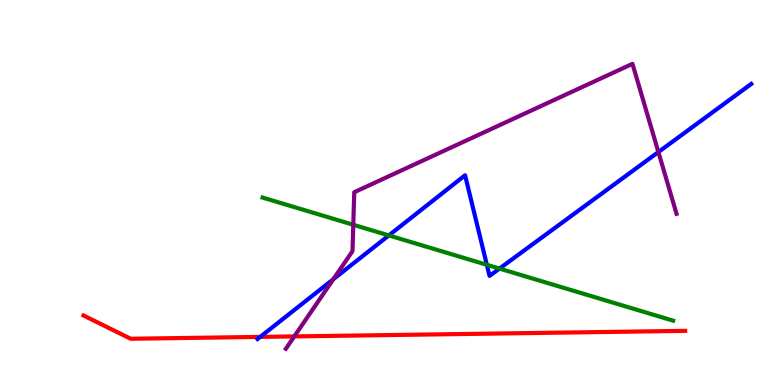[{'lines': ['blue', 'red'], 'intersections': [{'x': 3.36, 'y': 1.25}]}, {'lines': ['green', 'red'], 'intersections': []}, {'lines': ['purple', 'red'], 'intersections': [{'x': 3.8, 'y': 1.26}]}, {'lines': ['blue', 'green'], 'intersections': [{'x': 5.02, 'y': 3.89}, {'x': 6.28, 'y': 3.12}, {'x': 6.44, 'y': 3.02}]}, {'lines': ['blue', 'purple'], 'intersections': [{'x': 4.3, 'y': 2.75}, {'x': 8.5, 'y': 6.05}]}, {'lines': ['green', 'purple'], 'intersections': [{'x': 4.56, 'y': 4.16}]}]